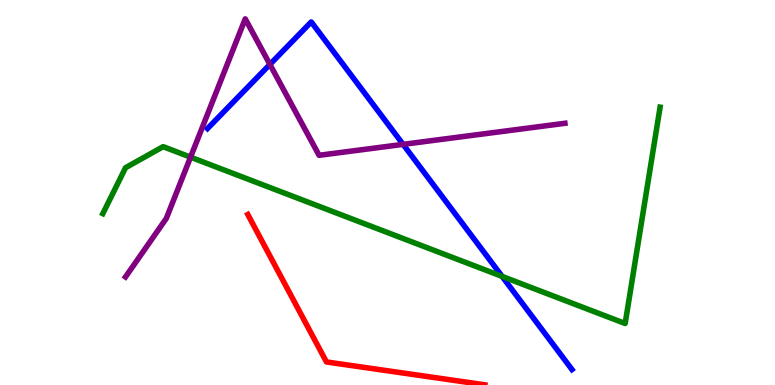[{'lines': ['blue', 'red'], 'intersections': []}, {'lines': ['green', 'red'], 'intersections': []}, {'lines': ['purple', 'red'], 'intersections': []}, {'lines': ['blue', 'green'], 'intersections': [{'x': 6.48, 'y': 2.82}]}, {'lines': ['blue', 'purple'], 'intersections': [{'x': 3.48, 'y': 8.33}, {'x': 5.2, 'y': 6.25}]}, {'lines': ['green', 'purple'], 'intersections': [{'x': 2.46, 'y': 5.92}]}]